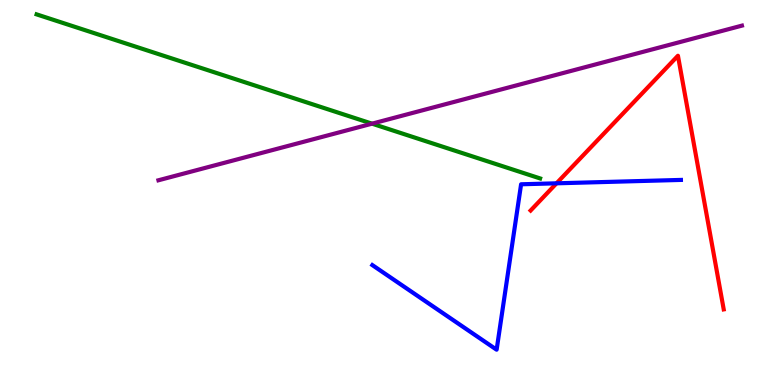[{'lines': ['blue', 'red'], 'intersections': [{'x': 7.18, 'y': 5.24}]}, {'lines': ['green', 'red'], 'intersections': []}, {'lines': ['purple', 'red'], 'intersections': []}, {'lines': ['blue', 'green'], 'intersections': []}, {'lines': ['blue', 'purple'], 'intersections': []}, {'lines': ['green', 'purple'], 'intersections': [{'x': 4.8, 'y': 6.79}]}]